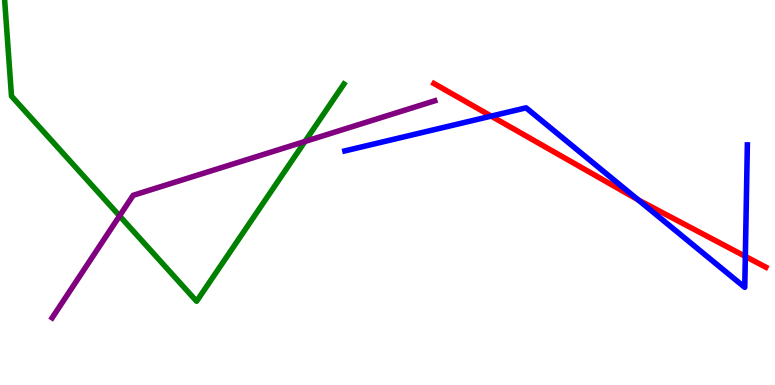[{'lines': ['blue', 'red'], 'intersections': [{'x': 6.34, 'y': 6.98}, {'x': 8.23, 'y': 4.81}, {'x': 9.62, 'y': 3.34}]}, {'lines': ['green', 'red'], 'intersections': []}, {'lines': ['purple', 'red'], 'intersections': []}, {'lines': ['blue', 'green'], 'intersections': []}, {'lines': ['blue', 'purple'], 'intersections': []}, {'lines': ['green', 'purple'], 'intersections': [{'x': 1.54, 'y': 4.39}, {'x': 3.94, 'y': 6.33}]}]